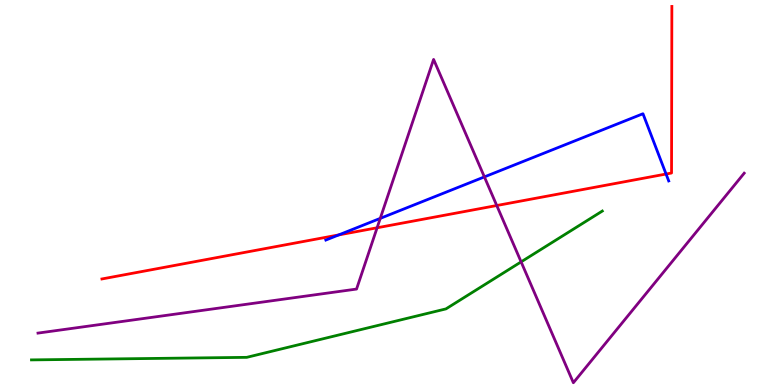[{'lines': ['blue', 'red'], 'intersections': [{'x': 4.37, 'y': 3.9}, {'x': 8.59, 'y': 5.48}]}, {'lines': ['green', 'red'], 'intersections': []}, {'lines': ['purple', 'red'], 'intersections': [{'x': 4.87, 'y': 4.08}, {'x': 6.41, 'y': 4.66}]}, {'lines': ['blue', 'green'], 'intersections': []}, {'lines': ['blue', 'purple'], 'intersections': [{'x': 4.91, 'y': 4.33}, {'x': 6.25, 'y': 5.41}]}, {'lines': ['green', 'purple'], 'intersections': [{'x': 6.72, 'y': 3.2}]}]